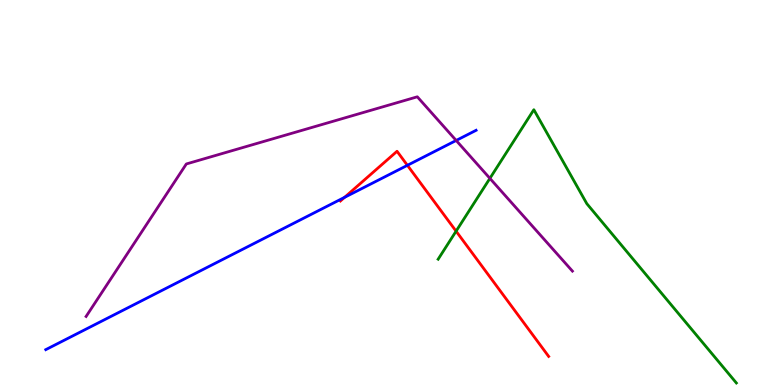[{'lines': ['blue', 'red'], 'intersections': [{'x': 4.45, 'y': 4.87}, {'x': 5.26, 'y': 5.71}]}, {'lines': ['green', 'red'], 'intersections': [{'x': 5.89, 'y': 4.0}]}, {'lines': ['purple', 'red'], 'intersections': []}, {'lines': ['blue', 'green'], 'intersections': []}, {'lines': ['blue', 'purple'], 'intersections': [{'x': 5.89, 'y': 6.35}]}, {'lines': ['green', 'purple'], 'intersections': [{'x': 6.32, 'y': 5.37}]}]